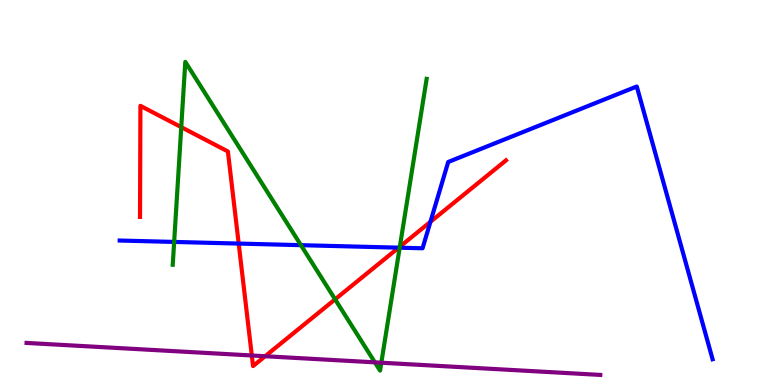[{'lines': ['blue', 'red'], 'intersections': [{'x': 3.08, 'y': 3.67}, {'x': 5.14, 'y': 3.57}, {'x': 5.55, 'y': 4.24}]}, {'lines': ['green', 'red'], 'intersections': [{'x': 2.34, 'y': 6.7}, {'x': 4.32, 'y': 2.23}, {'x': 5.16, 'y': 3.59}]}, {'lines': ['purple', 'red'], 'intersections': [{'x': 3.25, 'y': 0.767}, {'x': 3.42, 'y': 0.747}]}, {'lines': ['blue', 'green'], 'intersections': [{'x': 2.25, 'y': 3.72}, {'x': 3.88, 'y': 3.63}, {'x': 5.16, 'y': 3.57}]}, {'lines': ['blue', 'purple'], 'intersections': []}, {'lines': ['green', 'purple'], 'intersections': [{'x': 4.84, 'y': 0.588}, {'x': 4.92, 'y': 0.579}]}]